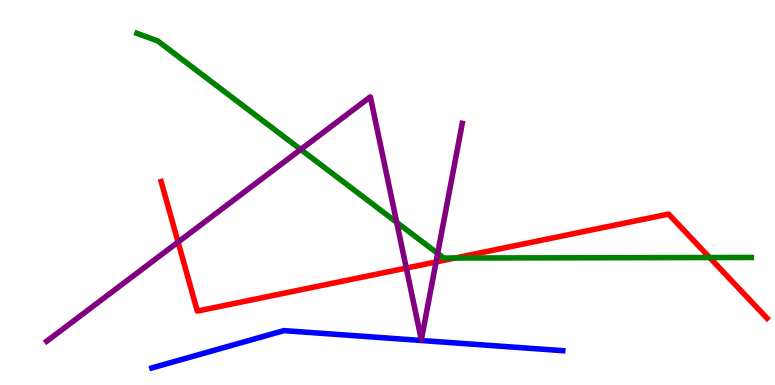[{'lines': ['blue', 'red'], 'intersections': []}, {'lines': ['green', 'red'], 'intersections': [{'x': 5.87, 'y': 3.3}, {'x': 9.16, 'y': 3.31}]}, {'lines': ['purple', 'red'], 'intersections': [{'x': 2.3, 'y': 3.71}, {'x': 5.24, 'y': 3.04}, {'x': 5.63, 'y': 3.2}]}, {'lines': ['blue', 'green'], 'intersections': []}, {'lines': ['blue', 'purple'], 'intersections': []}, {'lines': ['green', 'purple'], 'intersections': [{'x': 3.88, 'y': 6.12}, {'x': 5.12, 'y': 4.22}, {'x': 5.65, 'y': 3.42}]}]